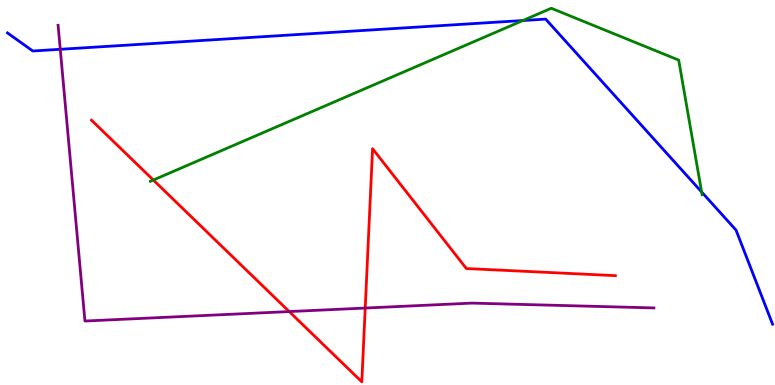[{'lines': ['blue', 'red'], 'intersections': []}, {'lines': ['green', 'red'], 'intersections': [{'x': 1.98, 'y': 5.32}]}, {'lines': ['purple', 'red'], 'intersections': [{'x': 3.73, 'y': 1.91}, {'x': 4.71, 'y': 2.0}]}, {'lines': ['blue', 'green'], 'intersections': [{'x': 6.75, 'y': 9.47}, {'x': 9.05, 'y': 5.01}]}, {'lines': ['blue', 'purple'], 'intersections': [{'x': 0.778, 'y': 8.72}]}, {'lines': ['green', 'purple'], 'intersections': []}]